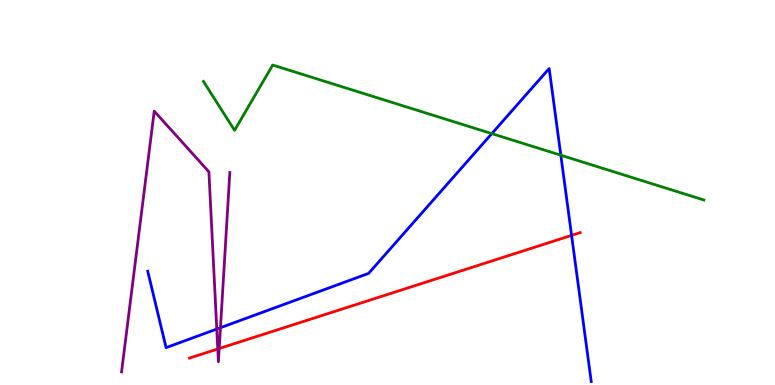[{'lines': ['blue', 'red'], 'intersections': [{'x': 7.38, 'y': 3.89}]}, {'lines': ['green', 'red'], 'intersections': []}, {'lines': ['purple', 'red'], 'intersections': [{'x': 2.81, 'y': 0.936}, {'x': 2.83, 'y': 0.948}]}, {'lines': ['blue', 'green'], 'intersections': [{'x': 6.35, 'y': 6.53}, {'x': 7.24, 'y': 5.97}]}, {'lines': ['blue', 'purple'], 'intersections': [{'x': 2.8, 'y': 1.45}, {'x': 2.84, 'y': 1.49}]}, {'lines': ['green', 'purple'], 'intersections': []}]